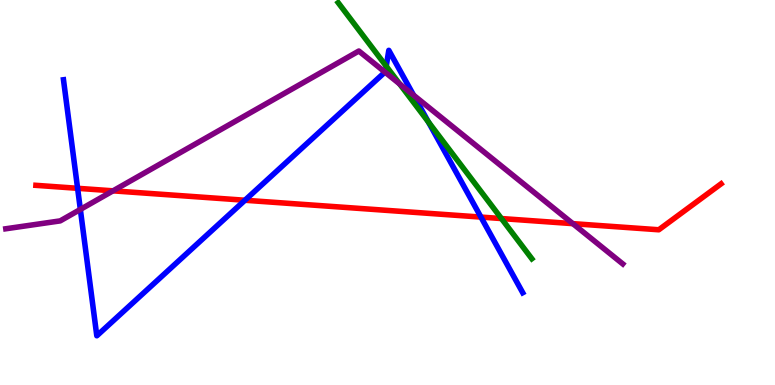[{'lines': ['blue', 'red'], 'intersections': [{'x': 1.0, 'y': 5.11}, {'x': 3.16, 'y': 4.8}, {'x': 6.21, 'y': 4.36}]}, {'lines': ['green', 'red'], 'intersections': [{'x': 6.47, 'y': 4.32}]}, {'lines': ['purple', 'red'], 'intersections': [{'x': 1.46, 'y': 5.04}, {'x': 7.39, 'y': 4.19}]}, {'lines': ['blue', 'green'], 'intersections': [{'x': 4.98, 'y': 8.28}, {'x': 5.53, 'y': 6.83}]}, {'lines': ['blue', 'purple'], 'intersections': [{'x': 1.04, 'y': 4.56}, {'x': 4.97, 'y': 8.13}, {'x': 5.34, 'y': 7.53}]}, {'lines': ['green', 'purple'], 'intersections': [{'x': 5.16, 'y': 7.82}]}]